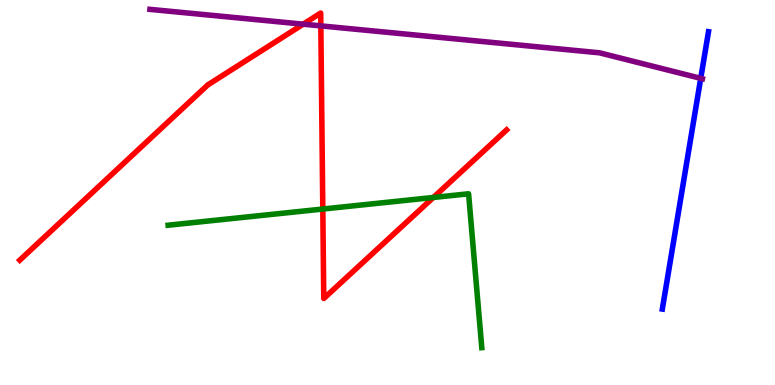[{'lines': ['blue', 'red'], 'intersections': []}, {'lines': ['green', 'red'], 'intersections': [{'x': 4.17, 'y': 4.57}, {'x': 5.59, 'y': 4.87}]}, {'lines': ['purple', 'red'], 'intersections': [{'x': 3.91, 'y': 9.37}, {'x': 4.14, 'y': 9.33}]}, {'lines': ['blue', 'green'], 'intersections': []}, {'lines': ['blue', 'purple'], 'intersections': [{'x': 9.04, 'y': 7.97}]}, {'lines': ['green', 'purple'], 'intersections': []}]